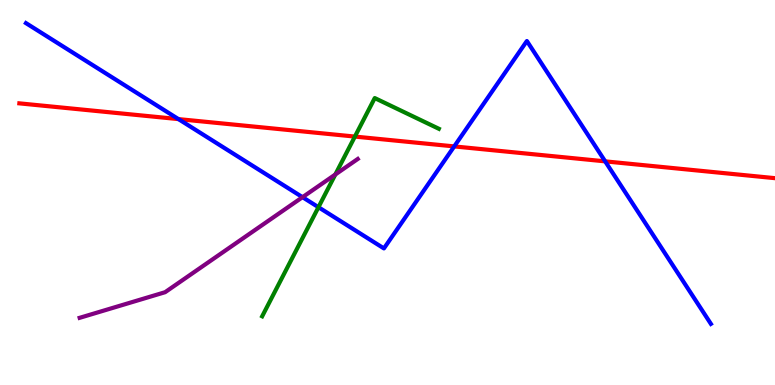[{'lines': ['blue', 'red'], 'intersections': [{'x': 2.3, 'y': 6.91}, {'x': 5.86, 'y': 6.2}, {'x': 7.81, 'y': 5.81}]}, {'lines': ['green', 'red'], 'intersections': [{'x': 4.58, 'y': 6.45}]}, {'lines': ['purple', 'red'], 'intersections': []}, {'lines': ['blue', 'green'], 'intersections': [{'x': 4.11, 'y': 4.62}]}, {'lines': ['blue', 'purple'], 'intersections': [{'x': 3.9, 'y': 4.88}]}, {'lines': ['green', 'purple'], 'intersections': [{'x': 4.33, 'y': 5.47}]}]